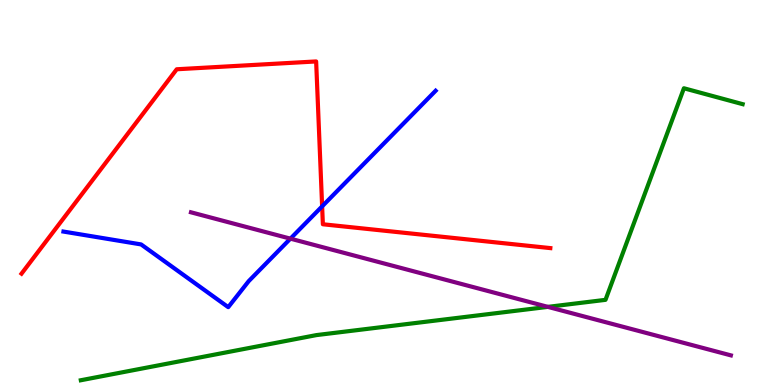[{'lines': ['blue', 'red'], 'intersections': [{'x': 4.16, 'y': 4.64}]}, {'lines': ['green', 'red'], 'intersections': []}, {'lines': ['purple', 'red'], 'intersections': []}, {'lines': ['blue', 'green'], 'intersections': []}, {'lines': ['blue', 'purple'], 'intersections': [{'x': 3.75, 'y': 3.8}]}, {'lines': ['green', 'purple'], 'intersections': [{'x': 7.07, 'y': 2.03}]}]